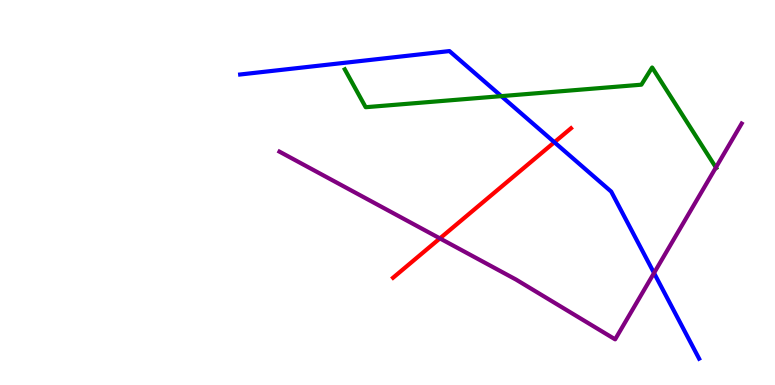[{'lines': ['blue', 'red'], 'intersections': [{'x': 7.15, 'y': 6.31}]}, {'lines': ['green', 'red'], 'intersections': []}, {'lines': ['purple', 'red'], 'intersections': [{'x': 5.68, 'y': 3.81}]}, {'lines': ['blue', 'green'], 'intersections': [{'x': 6.47, 'y': 7.5}]}, {'lines': ['blue', 'purple'], 'intersections': [{'x': 8.44, 'y': 2.91}]}, {'lines': ['green', 'purple'], 'intersections': [{'x': 9.24, 'y': 5.65}]}]